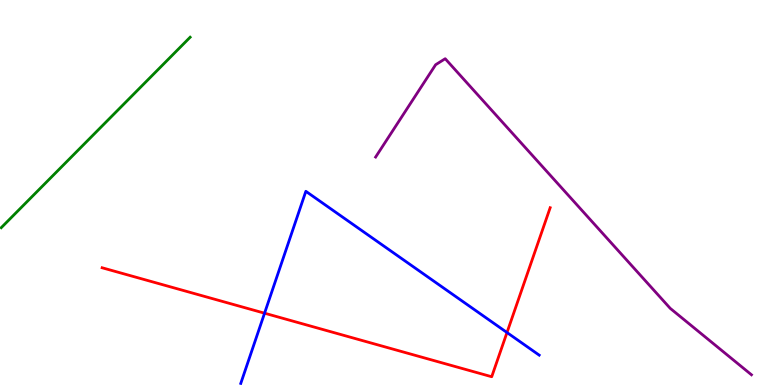[{'lines': ['blue', 'red'], 'intersections': [{'x': 3.41, 'y': 1.87}, {'x': 6.54, 'y': 1.36}]}, {'lines': ['green', 'red'], 'intersections': []}, {'lines': ['purple', 'red'], 'intersections': []}, {'lines': ['blue', 'green'], 'intersections': []}, {'lines': ['blue', 'purple'], 'intersections': []}, {'lines': ['green', 'purple'], 'intersections': []}]